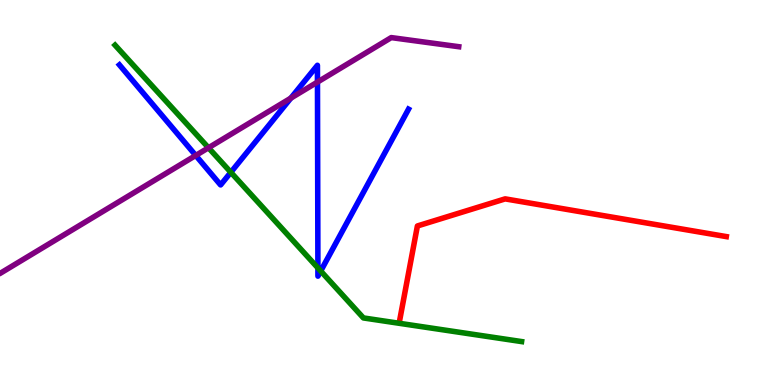[{'lines': ['blue', 'red'], 'intersections': []}, {'lines': ['green', 'red'], 'intersections': []}, {'lines': ['purple', 'red'], 'intersections': []}, {'lines': ['blue', 'green'], 'intersections': [{'x': 2.98, 'y': 5.52}, {'x': 4.1, 'y': 3.04}, {'x': 4.14, 'y': 2.96}]}, {'lines': ['blue', 'purple'], 'intersections': [{'x': 2.53, 'y': 5.96}, {'x': 3.75, 'y': 7.45}, {'x': 4.1, 'y': 7.87}]}, {'lines': ['green', 'purple'], 'intersections': [{'x': 2.69, 'y': 6.16}]}]